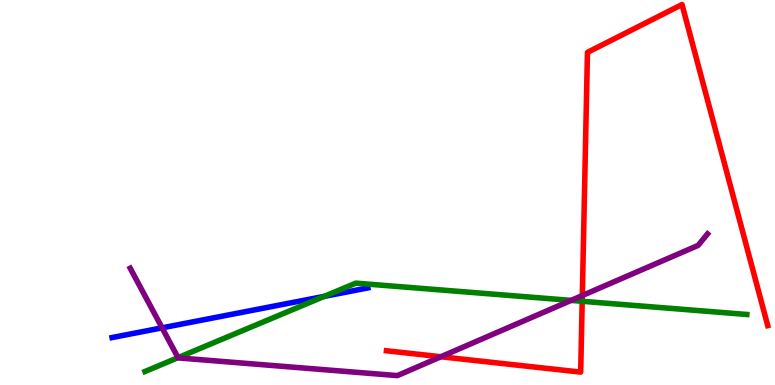[{'lines': ['blue', 'red'], 'intersections': []}, {'lines': ['green', 'red'], 'intersections': [{'x': 7.51, 'y': 2.17}]}, {'lines': ['purple', 'red'], 'intersections': [{'x': 5.69, 'y': 0.734}, {'x': 7.51, 'y': 2.32}]}, {'lines': ['blue', 'green'], 'intersections': [{'x': 4.18, 'y': 2.3}]}, {'lines': ['blue', 'purple'], 'intersections': [{'x': 2.09, 'y': 1.48}]}, {'lines': ['green', 'purple'], 'intersections': [{'x': 2.3, 'y': 0.71}, {'x': 7.37, 'y': 2.2}]}]